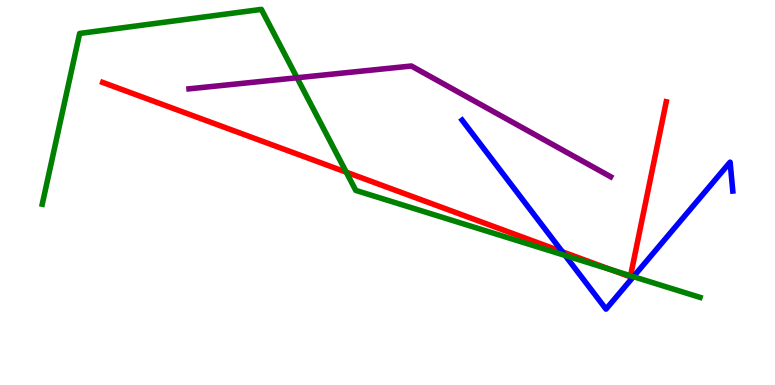[{'lines': ['blue', 'red'], 'intersections': [{'x': 7.26, 'y': 3.46}]}, {'lines': ['green', 'red'], 'intersections': [{'x': 4.47, 'y': 5.53}, {'x': 7.88, 'y': 2.99}, {'x': 8.14, 'y': 2.84}]}, {'lines': ['purple', 'red'], 'intersections': []}, {'lines': ['blue', 'green'], 'intersections': [{'x': 7.29, 'y': 3.36}, {'x': 8.17, 'y': 2.81}]}, {'lines': ['blue', 'purple'], 'intersections': []}, {'lines': ['green', 'purple'], 'intersections': [{'x': 3.83, 'y': 7.98}]}]